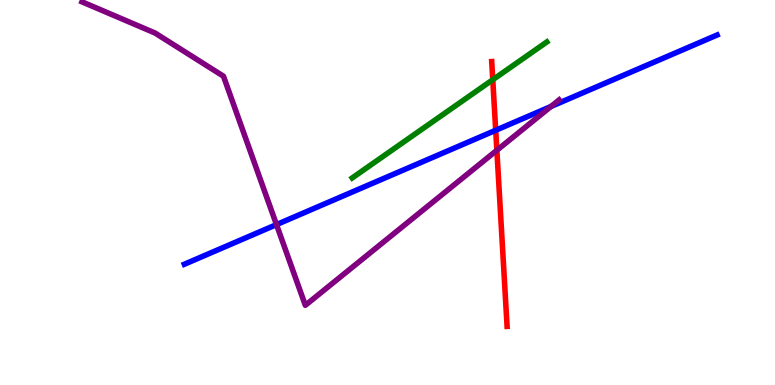[{'lines': ['blue', 'red'], 'intersections': [{'x': 6.4, 'y': 6.62}]}, {'lines': ['green', 'red'], 'intersections': [{'x': 6.36, 'y': 7.93}]}, {'lines': ['purple', 'red'], 'intersections': [{'x': 6.41, 'y': 6.1}]}, {'lines': ['blue', 'green'], 'intersections': []}, {'lines': ['blue', 'purple'], 'intersections': [{'x': 3.57, 'y': 4.17}, {'x': 7.11, 'y': 7.23}]}, {'lines': ['green', 'purple'], 'intersections': []}]